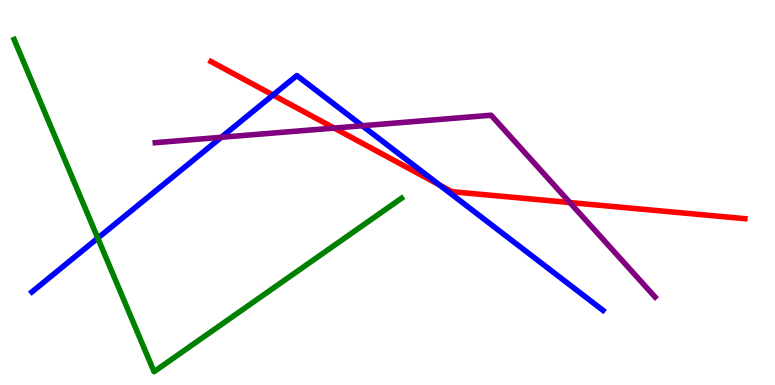[{'lines': ['blue', 'red'], 'intersections': [{'x': 3.52, 'y': 7.53}, {'x': 5.67, 'y': 5.2}]}, {'lines': ['green', 'red'], 'intersections': []}, {'lines': ['purple', 'red'], 'intersections': [{'x': 4.31, 'y': 6.67}, {'x': 7.35, 'y': 4.74}]}, {'lines': ['blue', 'green'], 'intersections': [{'x': 1.26, 'y': 3.82}]}, {'lines': ['blue', 'purple'], 'intersections': [{'x': 2.86, 'y': 6.43}, {'x': 4.67, 'y': 6.73}]}, {'lines': ['green', 'purple'], 'intersections': []}]